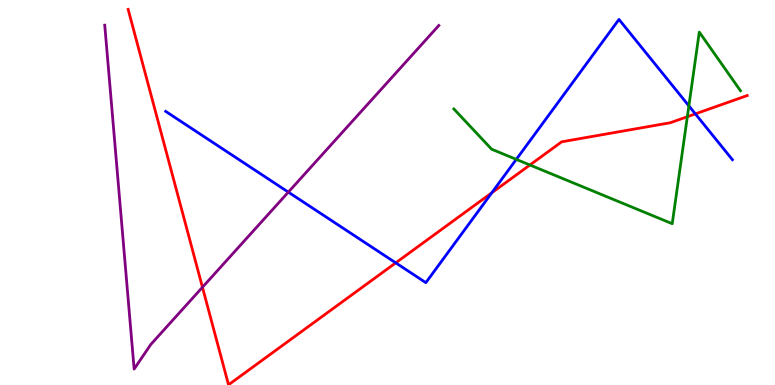[{'lines': ['blue', 'red'], 'intersections': [{'x': 5.11, 'y': 3.17}, {'x': 6.35, 'y': 4.99}, {'x': 8.97, 'y': 7.04}]}, {'lines': ['green', 'red'], 'intersections': [{'x': 6.84, 'y': 5.71}, {'x': 8.87, 'y': 6.97}]}, {'lines': ['purple', 'red'], 'intersections': [{'x': 2.61, 'y': 2.54}]}, {'lines': ['blue', 'green'], 'intersections': [{'x': 6.66, 'y': 5.86}, {'x': 8.89, 'y': 7.25}]}, {'lines': ['blue', 'purple'], 'intersections': [{'x': 3.72, 'y': 5.01}]}, {'lines': ['green', 'purple'], 'intersections': []}]